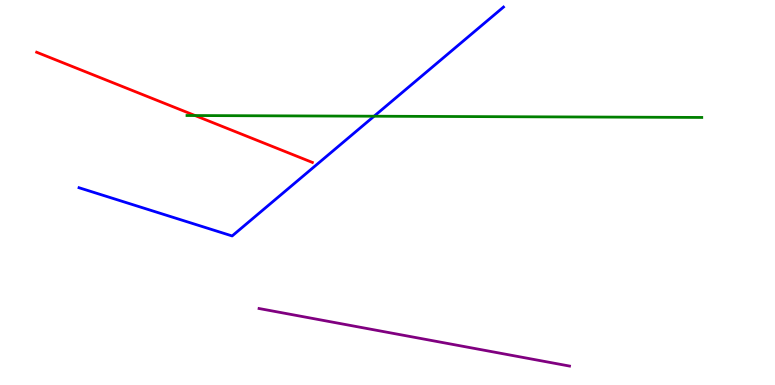[{'lines': ['blue', 'red'], 'intersections': []}, {'lines': ['green', 'red'], 'intersections': [{'x': 2.52, 'y': 7.0}]}, {'lines': ['purple', 'red'], 'intersections': []}, {'lines': ['blue', 'green'], 'intersections': [{'x': 4.83, 'y': 6.98}]}, {'lines': ['blue', 'purple'], 'intersections': []}, {'lines': ['green', 'purple'], 'intersections': []}]